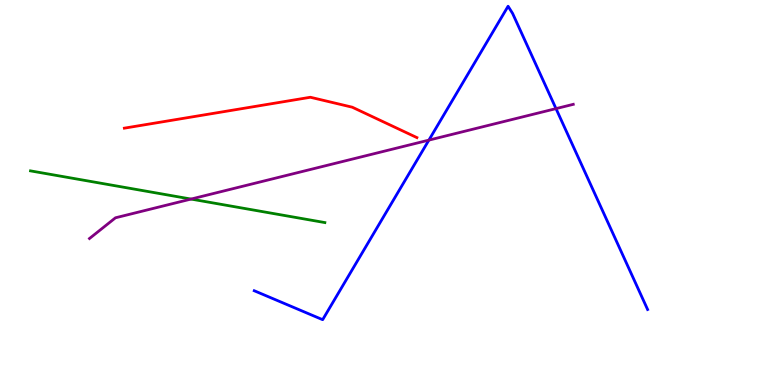[{'lines': ['blue', 'red'], 'intersections': []}, {'lines': ['green', 'red'], 'intersections': []}, {'lines': ['purple', 'red'], 'intersections': []}, {'lines': ['blue', 'green'], 'intersections': []}, {'lines': ['blue', 'purple'], 'intersections': [{'x': 5.53, 'y': 6.36}, {'x': 7.17, 'y': 7.18}]}, {'lines': ['green', 'purple'], 'intersections': [{'x': 2.47, 'y': 4.83}]}]